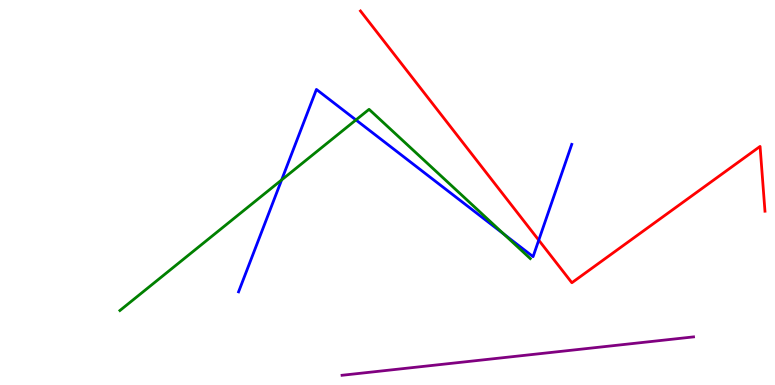[{'lines': ['blue', 'red'], 'intersections': [{'x': 6.95, 'y': 3.76}]}, {'lines': ['green', 'red'], 'intersections': []}, {'lines': ['purple', 'red'], 'intersections': []}, {'lines': ['blue', 'green'], 'intersections': [{'x': 3.63, 'y': 5.33}, {'x': 4.59, 'y': 6.88}, {'x': 6.5, 'y': 3.92}]}, {'lines': ['blue', 'purple'], 'intersections': []}, {'lines': ['green', 'purple'], 'intersections': []}]